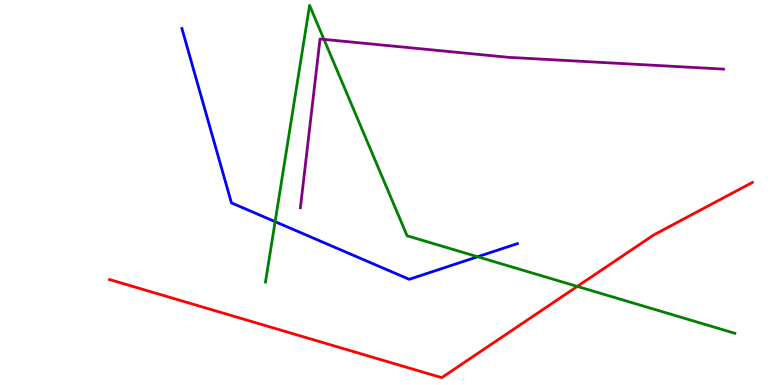[{'lines': ['blue', 'red'], 'intersections': []}, {'lines': ['green', 'red'], 'intersections': [{'x': 7.45, 'y': 2.56}]}, {'lines': ['purple', 'red'], 'intersections': []}, {'lines': ['blue', 'green'], 'intersections': [{'x': 3.55, 'y': 4.24}, {'x': 6.16, 'y': 3.33}]}, {'lines': ['blue', 'purple'], 'intersections': []}, {'lines': ['green', 'purple'], 'intersections': [{'x': 4.18, 'y': 8.98}]}]